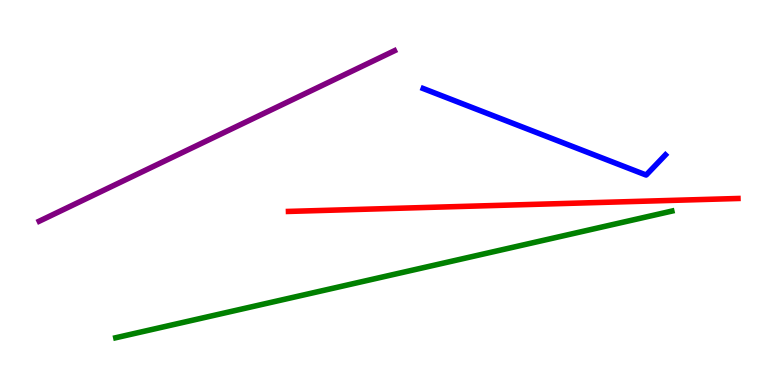[{'lines': ['blue', 'red'], 'intersections': []}, {'lines': ['green', 'red'], 'intersections': []}, {'lines': ['purple', 'red'], 'intersections': []}, {'lines': ['blue', 'green'], 'intersections': []}, {'lines': ['blue', 'purple'], 'intersections': []}, {'lines': ['green', 'purple'], 'intersections': []}]